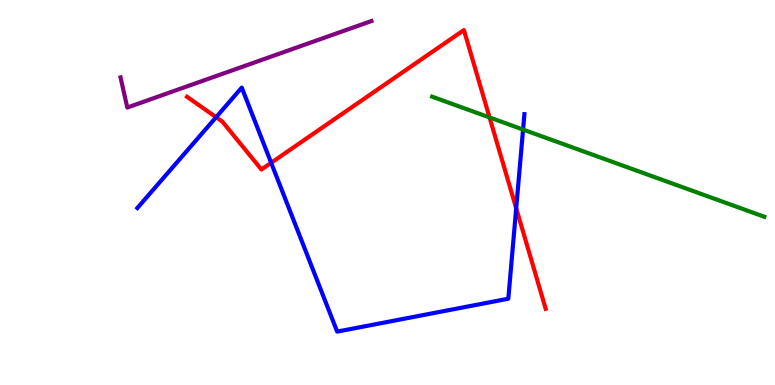[{'lines': ['blue', 'red'], 'intersections': [{'x': 2.79, 'y': 6.96}, {'x': 3.5, 'y': 5.77}, {'x': 6.66, 'y': 4.59}]}, {'lines': ['green', 'red'], 'intersections': [{'x': 6.32, 'y': 6.95}]}, {'lines': ['purple', 'red'], 'intersections': []}, {'lines': ['blue', 'green'], 'intersections': [{'x': 6.75, 'y': 6.63}]}, {'lines': ['blue', 'purple'], 'intersections': []}, {'lines': ['green', 'purple'], 'intersections': []}]